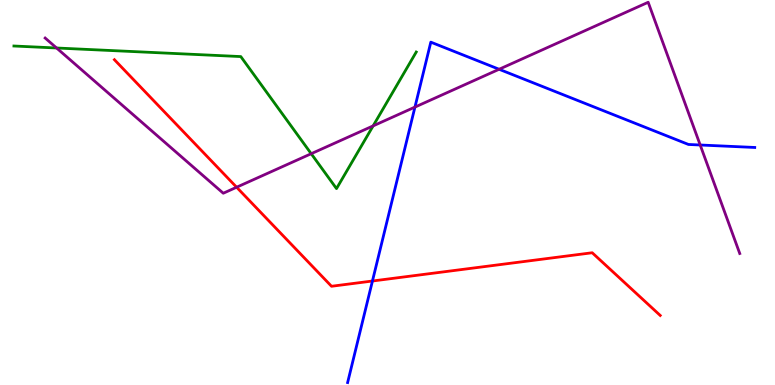[{'lines': ['blue', 'red'], 'intersections': [{'x': 4.81, 'y': 2.7}]}, {'lines': ['green', 'red'], 'intersections': []}, {'lines': ['purple', 'red'], 'intersections': [{'x': 3.05, 'y': 5.14}]}, {'lines': ['blue', 'green'], 'intersections': []}, {'lines': ['blue', 'purple'], 'intersections': [{'x': 5.35, 'y': 7.22}, {'x': 6.44, 'y': 8.2}, {'x': 9.03, 'y': 6.23}]}, {'lines': ['green', 'purple'], 'intersections': [{'x': 0.73, 'y': 8.75}, {'x': 4.02, 'y': 6.01}, {'x': 4.81, 'y': 6.73}]}]